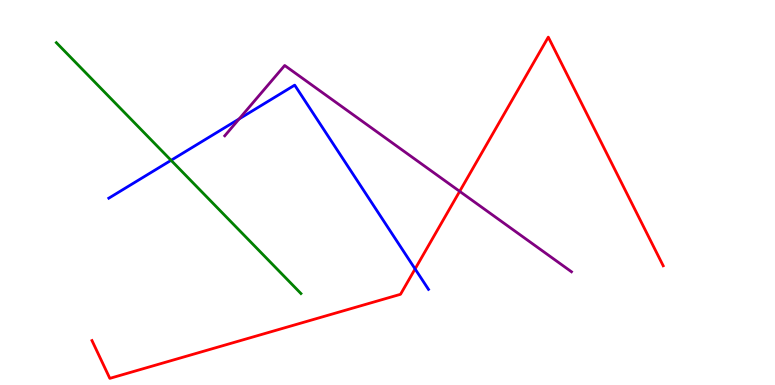[{'lines': ['blue', 'red'], 'intersections': [{'x': 5.36, 'y': 3.01}]}, {'lines': ['green', 'red'], 'intersections': []}, {'lines': ['purple', 'red'], 'intersections': [{'x': 5.93, 'y': 5.03}]}, {'lines': ['blue', 'green'], 'intersections': [{'x': 2.21, 'y': 5.84}]}, {'lines': ['blue', 'purple'], 'intersections': [{'x': 3.09, 'y': 6.91}]}, {'lines': ['green', 'purple'], 'intersections': []}]